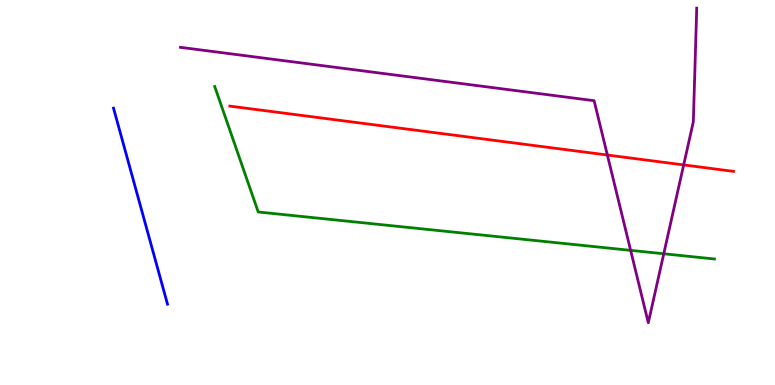[{'lines': ['blue', 'red'], 'intersections': []}, {'lines': ['green', 'red'], 'intersections': []}, {'lines': ['purple', 'red'], 'intersections': [{'x': 7.84, 'y': 5.97}, {'x': 8.82, 'y': 5.72}]}, {'lines': ['blue', 'green'], 'intersections': []}, {'lines': ['blue', 'purple'], 'intersections': []}, {'lines': ['green', 'purple'], 'intersections': [{'x': 8.14, 'y': 3.5}, {'x': 8.56, 'y': 3.41}]}]